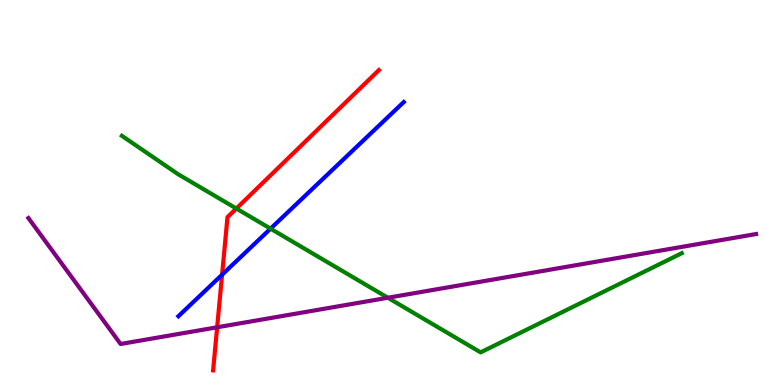[{'lines': ['blue', 'red'], 'intersections': [{'x': 2.87, 'y': 2.86}]}, {'lines': ['green', 'red'], 'intersections': [{'x': 3.05, 'y': 4.58}]}, {'lines': ['purple', 'red'], 'intersections': [{'x': 2.8, 'y': 1.5}]}, {'lines': ['blue', 'green'], 'intersections': [{'x': 3.49, 'y': 4.06}]}, {'lines': ['blue', 'purple'], 'intersections': []}, {'lines': ['green', 'purple'], 'intersections': [{'x': 5.0, 'y': 2.27}]}]